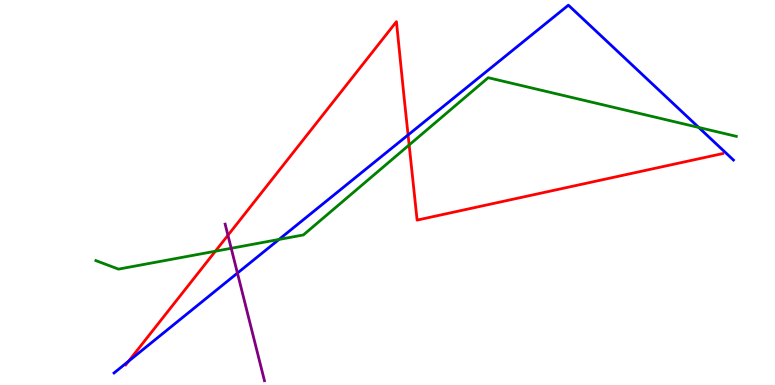[{'lines': ['blue', 'red'], 'intersections': [{'x': 1.66, 'y': 0.619}, {'x': 5.27, 'y': 6.49}]}, {'lines': ['green', 'red'], 'intersections': [{'x': 2.78, 'y': 3.48}, {'x': 5.28, 'y': 6.23}]}, {'lines': ['purple', 'red'], 'intersections': [{'x': 2.94, 'y': 3.89}]}, {'lines': ['blue', 'green'], 'intersections': [{'x': 3.6, 'y': 3.78}, {'x': 9.02, 'y': 6.69}]}, {'lines': ['blue', 'purple'], 'intersections': [{'x': 3.06, 'y': 2.91}]}, {'lines': ['green', 'purple'], 'intersections': [{'x': 2.98, 'y': 3.55}]}]